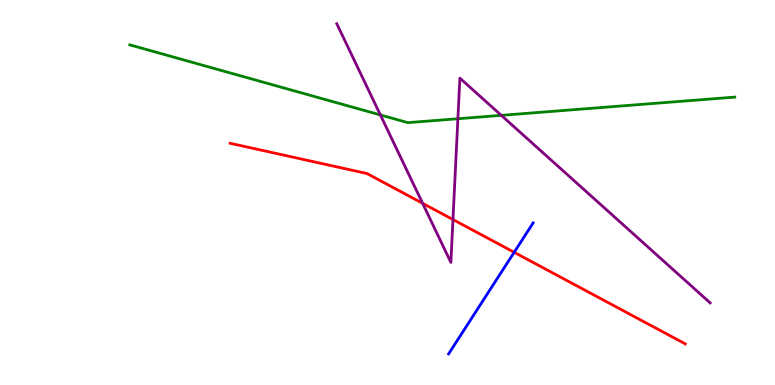[{'lines': ['blue', 'red'], 'intersections': [{'x': 6.63, 'y': 3.45}]}, {'lines': ['green', 'red'], 'intersections': []}, {'lines': ['purple', 'red'], 'intersections': [{'x': 5.45, 'y': 4.72}, {'x': 5.84, 'y': 4.3}]}, {'lines': ['blue', 'green'], 'intersections': []}, {'lines': ['blue', 'purple'], 'intersections': []}, {'lines': ['green', 'purple'], 'intersections': [{'x': 4.91, 'y': 7.01}, {'x': 5.91, 'y': 6.92}, {'x': 6.47, 'y': 7.0}]}]